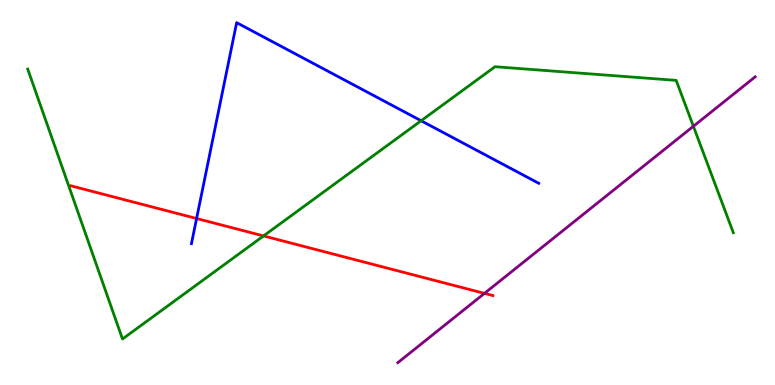[{'lines': ['blue', 'red'], 'intersections': [{'x': 2.54, 'y': 4.32}]}, {'lines': ['green', 'red'], 'intersections': [{'x': 3.4, 'y': 3.87}]}, {'lines': ['purple', 'red'], 'intersections': [{'x': 6.25, 'y': 2.38}]}, {'lines': ['blue', 'green'], 'intersections': [{'x': 5.43, 'y': 6.86}]}, {'lines': ['blue', 'purple'], 'intersections': []}, {'lines': ['green', 'purple'], 'intersections': [{'x': 8.95, 'y': 6.72}]}]